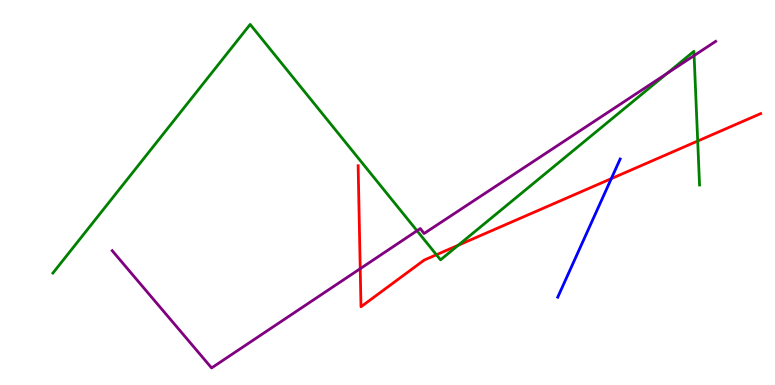[{'lines': ['blue', 'red'], 'intersections': [{'x': 7.89, 'y': 5.36}]}, {'lines': ['green', 'red'], 'intersections': [{'x': 5.63, 'y': 3.38}, {'x': 5.91, 'y': 3.63}, {'x': 9.0, 'y': 6.34}]}, {'lines': ['purple', 'red'], 'intersections': [{'x': 4.65, 'y': 3.02}]}, {'lines': ['blue', 'green'], 'intersections': []}, {'lines': ['blue', 'purple'], 'intersections': []}, {'lines': ['green', 'purple'], 'intersections': [{'x': 5.38, 'y': 4.01}, {'x': 8.61, 'y': 8.1}, {'x': 8.96, 'y': 8.56}]}]